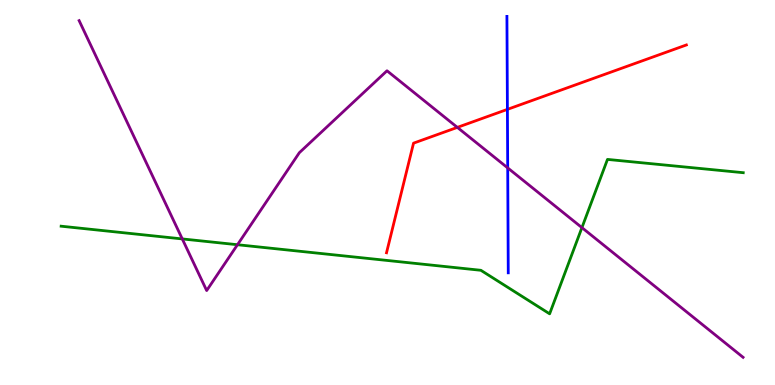[{'lines': ['blue', 'red'], 'intersections': [{'x': 6.55, 'y': 7.16}]}, {'lines': ['green', 'red'], 'intersections': []}, {'lines': ['purple', 'red'], 'intersections': [{'x': 5.9, 'y': 6.69}]}, {'lines': ['blue', 'green'], 'intersections': []}, {'lines': ['blue', 'purple'], 'intersections': [{'x': 6.55, 'y': 5.64}]}, {'lines': ['green', 'purple'], 'intersections': [{'x': 2.35, 'y': 3.79}, {'x': 3.06, 'y': 3.64}, {'x': 7.51, 'y': 4.09}]}]